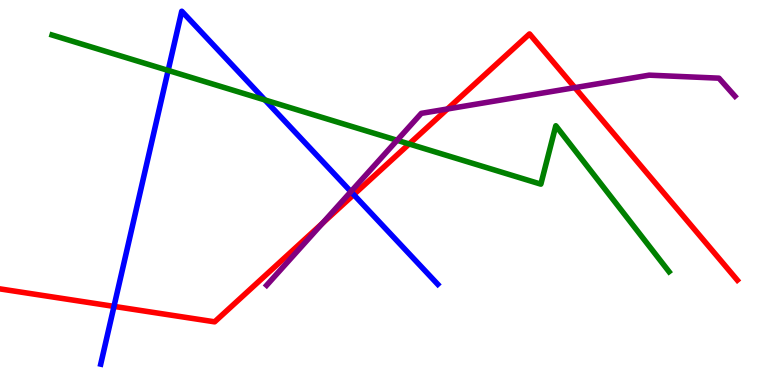[{'lines': ['blue', 'red'], 'intersections': [{'x': 1.47, 'y': 2.04}, {'x': 4.56, 'y': 4.94}]}, {'lines': ['green', 'red'], 'intersections': [{'x': 5.28, 'y': 6.26}]}, {'lines': ['purple', 'red'], 'intersections': [{'x': 4.16, 'y': 4.2}, {'x': 5.77, 'y': 7.17}, {'x': 7.42, 'y': 7.72}]}, {'lines': ['blue', 'green'], 'intersections': [{'x': 2.17, 'y': 8.17}, {'x': 3.42, 'y': 7.4}]}, {'lines': ['blue', 'purple'], 'intersections': [{'x': 4.53, 'y': 5.02}]}, {'lines': ['green', 'purple'], 'intersections': [{'x': 5.12, 'y': 6.36}]}]